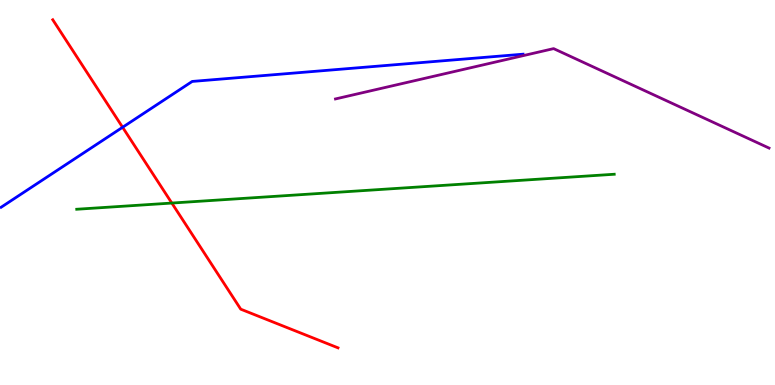[{'lines': ['blue', 'red'], 'intersections': [{'x': 1.58, 'y': 6.69}]}, {'lines': ['green', 'red'], 'intersections': [{'x': 2.22, 'y': 4.73}]}, {'lines': ['purple', 'red'], 'intersections': []}, {'lines': ['blue', 'green'], 'intersections': []}, {'lines': ['blue', 'purple'], 'intersections': []}, {'lines': ['green', 'purple'], 'intersections': []}]